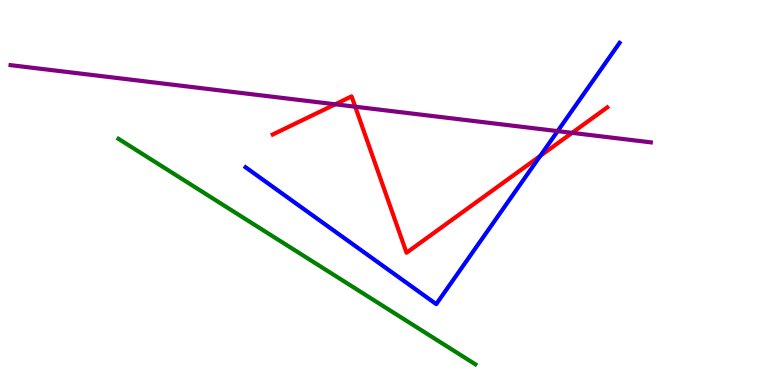[{'lines': ['blue', 'red'], 'intersections': [{'x': 6.97, 'y': 5.95}]}, {'lines': ['green', 'red'], 'intersections': []}, {'lines': ['purple', 'red'], 'intersections': [{'x': 4.33, 'y': 7.29}, {'x': 4.58, 'y': 7.23}, {'x': 7.38, 'y': 6.55}]}, {'lines': ['blue', 'green'], 'intersections': []}, {'lines': ['blue', 'purple'], 'intersections': [{'x': 7.2, 'y': 6.59}]}, {'lines': ['green', 'purple'], 'intersections': []}]